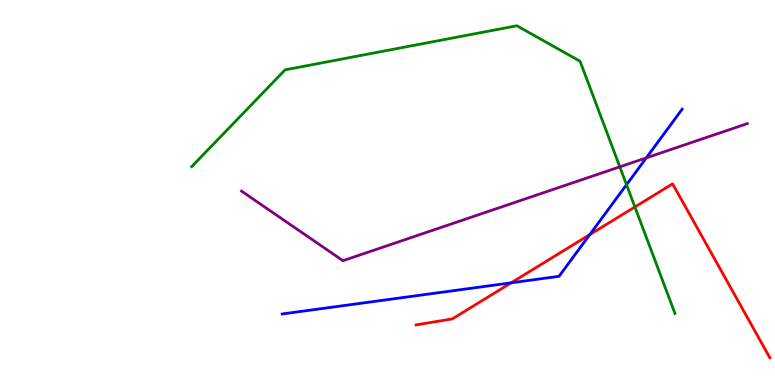[{'lines': ['blue', 'red'], 'intersections': [{'x': 6.6, 'y': 2.65}, {'x': 7.61, 'y': 3.91}]}, {'lines': ['green', 'red'], 'intersections': [{'x': 8.19, 'y': 4.62}]}, {'lines': ['purple', 'red'], 'intersections': []}, {'lines': ['blue', 'green'], 'intersections': [{'x': 8.08, 'y': 5.2}]}, {'lines': ['blue', 'purple'], 'intersections': [{'x': 8.34, 'y': 5.9}]}, {'lines': ['green', 'purple'], 'intersections': [{'x': 8.0, 'y': 5.67}]}]